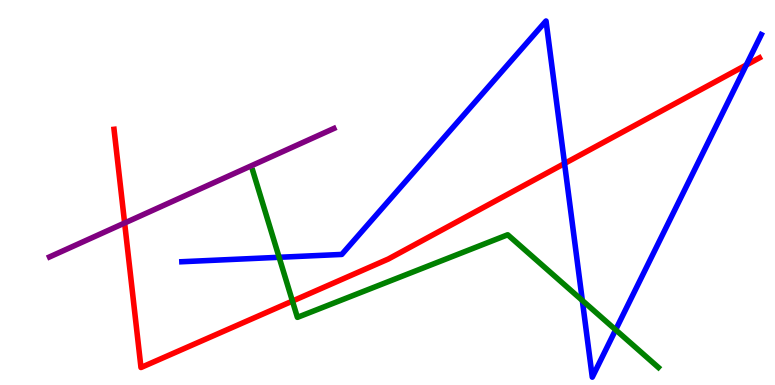[{'lines': ['blue', 'red'], 'intersections': [{'x': 7.28, 'y': 5.75}, {'x': 9.63, 'y': 8.31}]}, {'lines': ['green', 'red'], 'intersections': [{'x': 3.77, 'y': 2.18}]}, {'lines': ['purple', 'red'], 'intersections': [{'x': 1.61, 'y': 4.21}]}, {'lines': ['blue', 'green'], 'intersections': [{'x': 3.6, 'y': 3.32}, {'x': 7.51, 'y': 2.2}, {'x': 7.94, 'y': 1.43}]}, {'lines': ['blue', 'purple'], 'intersections': []}, {'lines': ['green', 'purple'], 'intersections': []}]